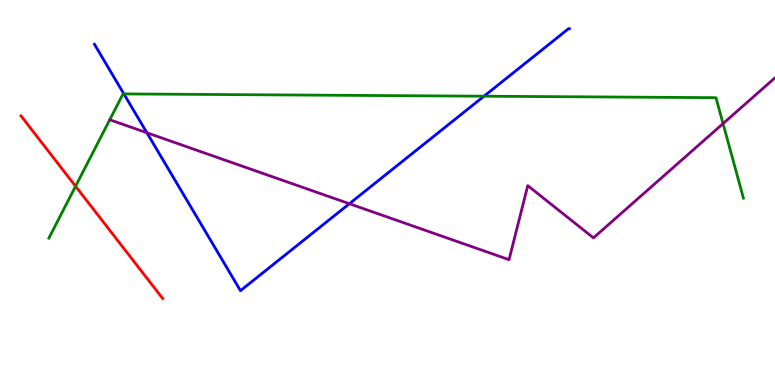[{'lines': ['blue', 'red'], 'intersections': []}, {'lines': ['green', 'red'], 'intersections': [{'x': 0.975, 'y': 5.16}]}, {'lines': ['purple', 'red'], 'intersections': []}, {'lines': ['blue', 'green'], 'intersections': [{'x': 1.6, 'y': 7.56}, {'x': 6.25, 'y': 7.5}]}, {'lines': ['blue', 'purple'], 'intersections': [{'x': 1.9, 'y': 6.55}, {'x': 4.51, 'y': 4.71}]}, {'lines': ['green', 'purple'], 'intersections': [{'x': 9.33, 'y': 6.79}]}]